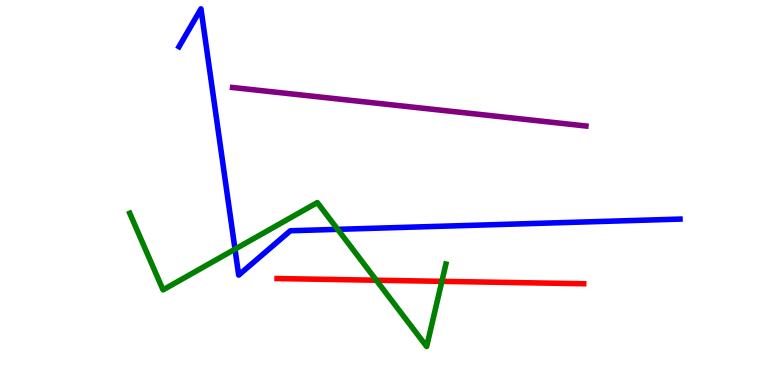[{'lines': ['blue', 'red'], 'intersections': []}, {'lines': ['green', 'red'], 'intersections': [{'x': 4.86, 'y': 2.72}, {'x': 5.7, 'y': 2.69}]}, {'lines': ['purple', 'red'], 'intersections': []}, {'lines': ['blue', 'green'], 'intersections': [{'x': 3.03, 'y': 3.53}, {'x': 4.36, 'y': 4.04}]}, {'lines': ['blue', 'purple'], 'intersections': []}, {'lines': ['green', 'purple'], 'intersections': []}]